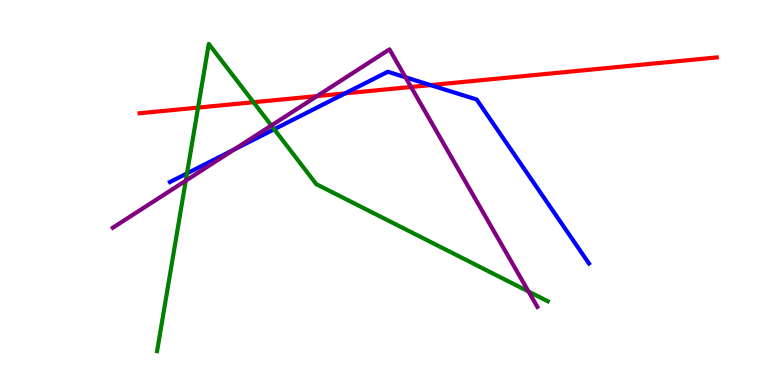[{'lines': ['blue', 'red'], 'intersections': [{'x': 4.45, 'y': 7.57}, {'x': 5.56, 'y': 7.79}]}, {'lines': ['green', 'red'], 'intersections': [{'x': 2.56, 'y': 7.21}, {'x': 3.27, 'y': 7.34}]}, {'lines': ['purple', 'red'], 'intersections': [{'x': 4.09, 'y': 7.5}, {'x': 5.3, 'y': 7.74}]}, {'lines': ['blue', 'green'], 'intersections': [{'x': 2.41, 'y': 5.5}, {'x': 3.54, 'y': 6.64}]}, {'lines': ['blue', 'purple'], 'intersections': [{'x': 3.02, 'y': 6.11}, {'x': 5.23, 'y': 7.99}]}, {'lines': ['green', 'purple'], 'intersections': [{'x': 2.4, 'y': 5.31}, {'x': 3.5, 'y': 6.74}, {'x': 6.82, 'y': 2.43}]}]